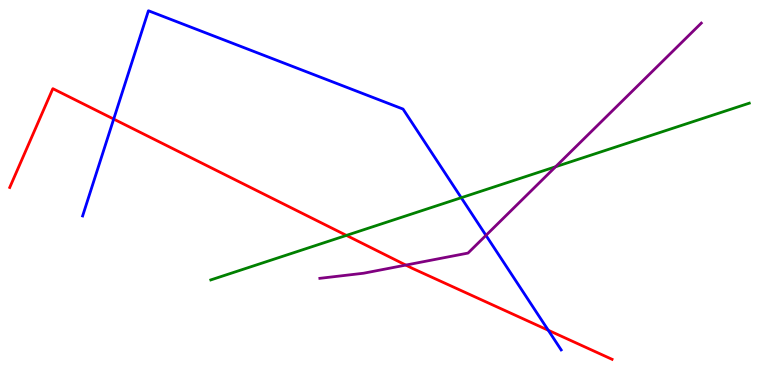[{'lines': ['blue', 'red'], 'intersections': [{'x': 1.47, 'y': 6.91}, {'x': 7.07, 'y': 1.42}]}, {'lines': ['green', 'red'], 'intersections': [{'x': 4.47, 'y': 3.89}]}, {'lines': ['purple', 'red'], 'intersections': [{'x': 5.24, 'y': 3.11}]}, {'lines': ['blue', 'green'], 'intersections': [{'x': 5.95, 'y': 4.86}]}, {'lines': ['blue', 'purple'], 'intersections': [{'x': 6.27, 'y': 3.89}]}, {'lines': ['green', 'purple'], 'intersections': [{'x': 7.17, 'y': 5.67}]}]